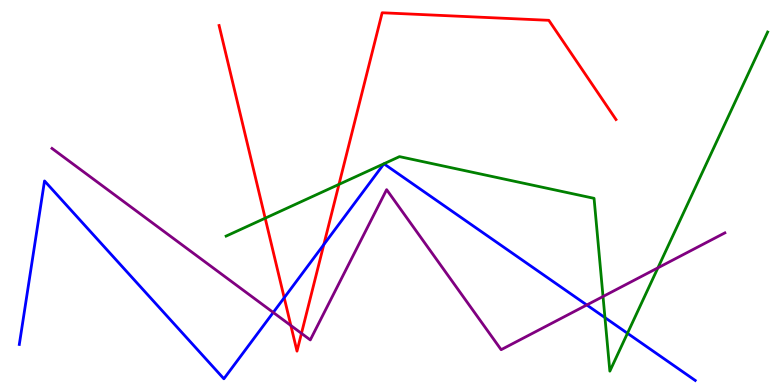[{'lines': ['blue', 'red'], 'intersections': [{'x': 3.67, 'y': 2.27}, {'x': 4.18, 'y': 3.65}]}, {'lines': ['green', 'red'], 'intersections': [{'x': 3.42, 'y': 4.33}, {'x': 4.37, 'y': 5.21}]}, {'lines': ['purple', 'red'], 'intersections': [{'x': 3.75, 'y': 1.55}, {'x': 3.89, 'y': 1.34}]}, {'lines': ['blue', 'green'], 'intersections': [{'x': 7.81, 'y': 1.75}, {'x': 8.1, 'y': 1.34}]}, {'lines': ['blue', 'purple'], 'intersections': [{'x': 3.53, 'y': 1.88}, {'x': 7.57, 'y': 2.08}]}, {'lines': ['green', 'purple'], 'intersections': [{'x': 7.78, 'y': 2.3}, {'x': 8.49, 'y': 3.04}]}]